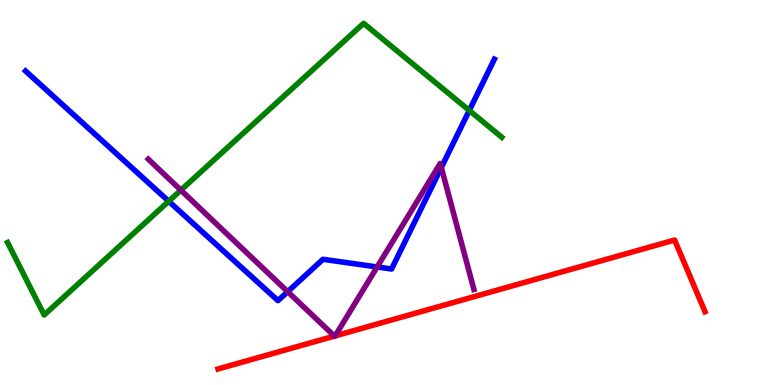[{'lines': ['blue', 'red'], 'intersections': []}, {'lines': ['green', 'red'], 'intersections': []}, {'lines': ['purple', 'red'], 'intersections': [{'x': 4.32, 'y': 1.27}, {'x': 4.32, 'y': 1.28}]}, {'lines': ['blue', 'green'], 'intersections': [{'x': 2.18, 'y': 4.77}, {'x': 6.06, 'y': 7.13}]}, {'lines': ['blue', 'purple'], 'intersections': [{'x': 3.71, 'y': 2.42}, {'x': 4.87, 'y': 3.07}, {'x': 5.69, 'y': 5.65}]}, {'lines': ['green', 'purple'], 'intersections': [{'x': 2.33, 'y': 5.06}]}]